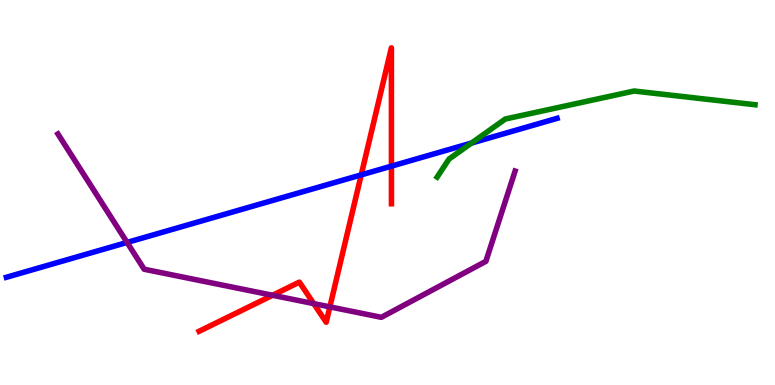[{'lines': ['blue', 'red'], 'intersections': [{'x': 4.66, 'y': 5.46}, {'x': 5.05, 'y': 5.68}]}, {'lines': ['green', 'red'], 'intersections': []}, {'lines': ['purple', 'red'], 'intersections': [{'x': 3.52, 'y': 2.33}, {'x': 4.05, 'y': 2.11}, {'x': 4.26, 'y': 2.03}]}, {'lines': ['blue', 'green'], 'intersections': [{'x': 6.08, 'y': 6.28}]}, {'lines': ['blue', 'purple'], 'intersections': [{'x': 1.64, 'y': 3.7}]}, {'lines': ['green', 'purple'], 'intersections': []}]